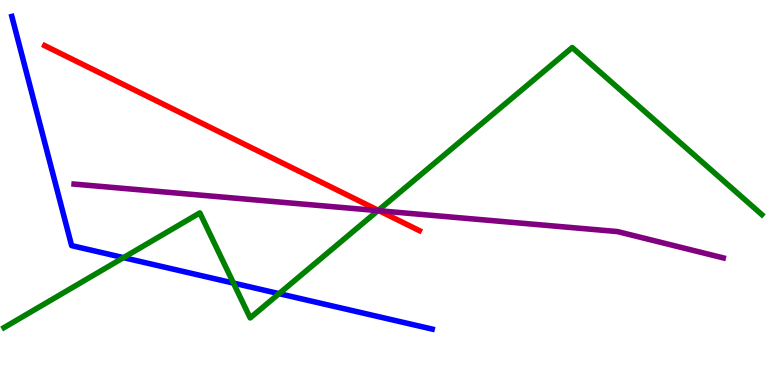[{'lines': ['blue', 'red'], 'intersections': []}, {'lines': ['green', 'red'], 'intersections': [{'x': 4.88, 'y': 4.54}]}, {'lines': ['purple', 'red'], 'intersections': [{'x': 4.89, 'y': 4.53}]}, {'lines': ['blue', 'green'], 'intersections': [{'x': 1.59, 'y': 3.31}, {'x': 3.01, 'y': 2.65}, {'x': 3.6, 'y': 2.37}]}, {'lines': ['blue', 'purple'], 'intersections': []}, {'lines': ['green', 'purple'], 'intersections': [{'x': 4.88, 'y': 4.53}]}]